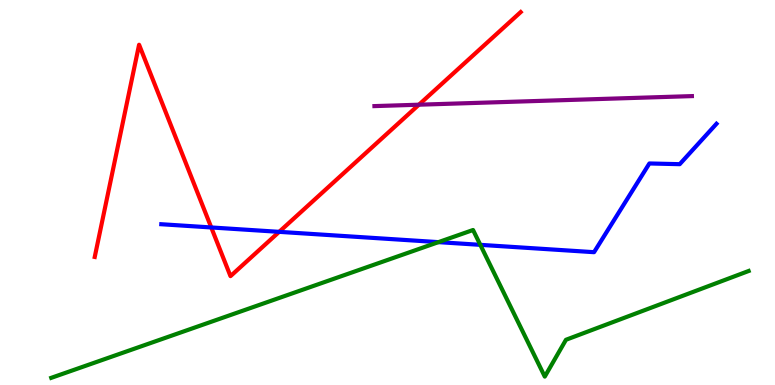[{'lines': ['blue', 'red'], 'intersections': [{'x': 2.73, 'y': 4.09}, {'x': 3.6, 'y': 3.98}]}, {'lines': ['green', 'red'], 'intersections': []}, {'lines': ['purple', 'red'], 'intersections': [{'x': 5.41, 'y': 7.28}]}, {'lines': ['blue', 'green'], 'intersections': [{'x': 5.66, 'y': 3.71}, {'x': 6.2, 'y': 3.64}]}, {'lines': ['blue', 'purple'], 'intersections': []}, {'lines': ['green', 'purple'], 'intersections': []}]